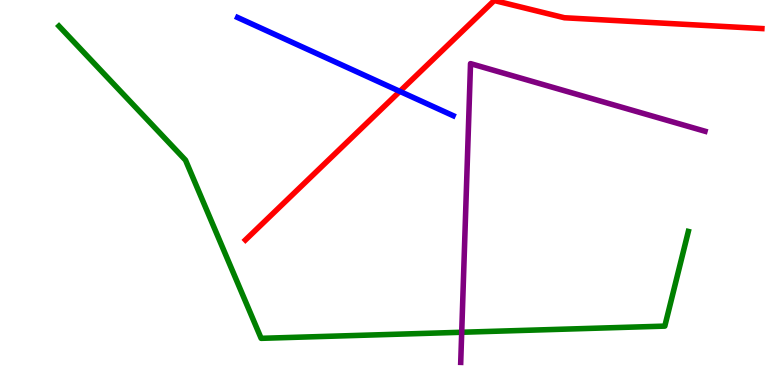[{'lines': ['blue', 'red'], 'intersections': [{'x': 5.16, 'y': 7.63}]}, {'lines': ['green', 'red'], 'intersections': []}, {'lines': ['purple', 'red'], 'intersections': []}, {'lines': ['blue', 'green'], 'intersections': []}, {'lines': ['blue', 'purple'], 'intersections': []}, {'lines': ['green', 'purple'], 'intersections': [{'x': 5.96, 'y': 1.37}]}]